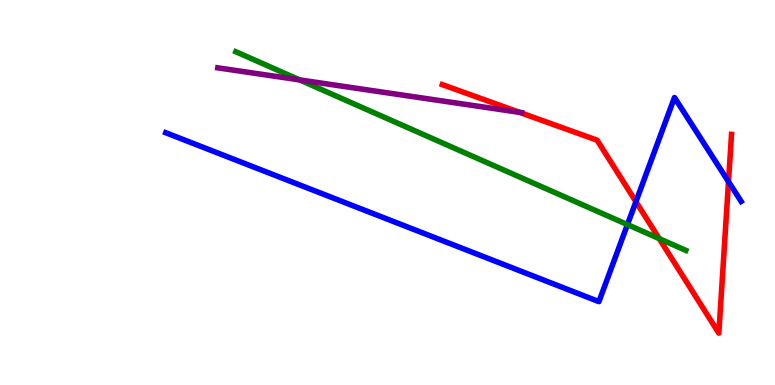[{'lines': ['blue', 'red'], 'intersections': [{'x': 8.21, 'y': 4.76}, {'x': 9.4, 'y': 5.28}]}, {'lines': ['green', 'red'], 'intersections': [{'x': 8.51, 'y': 3.8}]}, {'lines': ['purple', 'red'], 'intersections': [{'x': 6.7, 'y': 7.08}]}, {'lines': ['blue', 'green'], 'intersections': [{'x': 8.1, 'y': 4.17}]}, {'lines': ['blue', 'purple'], 'intersections': []}, {'lines': ['green', 'purple'], 'intersections': [{'x': 3.87, 'y': 7.92}]}]